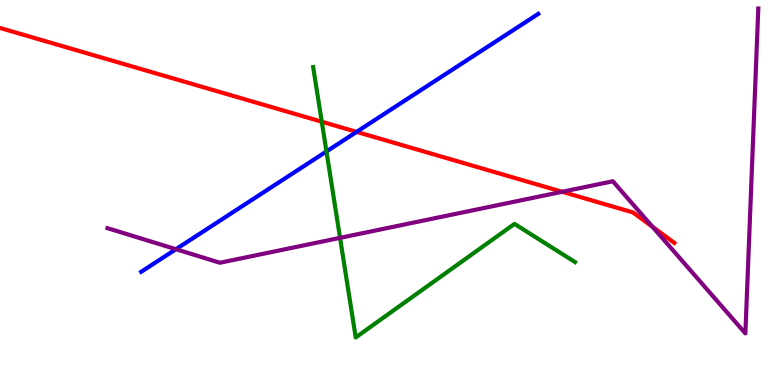[{'lines': ['blue', 'red'], 'intersections': [{'x': 4.6, 'y': 6.57}]}, {'lines': ['green', 'red'], 'intersections': [{'x': 4.15, 'y': 6.84}]}, {'lines': ['purple', 'red'], 'intersections': [{'x': 7.25, 'y': 5.02}, {'x': 8.42, 'y': 4.11}]}, {'lines': ['blue', 'green'], 'intersections': [{'x': 4.21, 'y': 6.07}]}, {'lines': ['blue', 'purple'], 'intersections': [{'x': 2.27, 'y': 3.53}]}, {'lines': ['green', 'purple'], 'intersections': [{'x': 4.39, 'y': 3.82}]}]